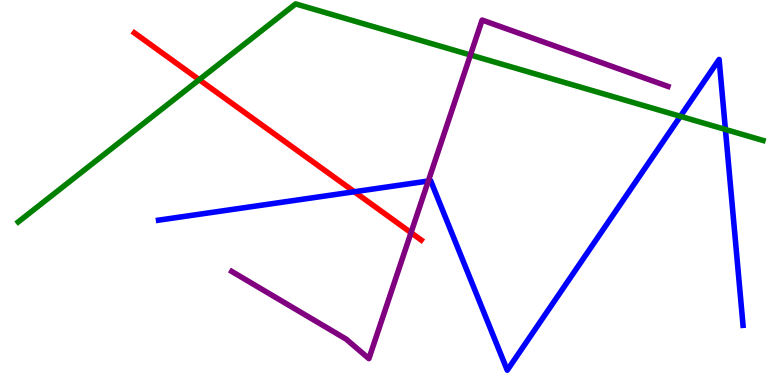[{'lines': ['blue', 'red'], 'intersections': [{'x': 4.57, 'y': 5.02}]}, {'lines': ['green', 'red'], 'intersections': [{'x': 2.57, 'y': 7.93}]}, {'lines': ['purple', 'red'], 'intersections': [{'x': 5.3, 'y': 3.96}]}, {'lines': ['blue', 'green'], 'intersections': [{'x': 8.78, 'y': 6.98}, {'x': 9.36, 'y': 6.64}]}, {'lines': ['blue', 'purple'], 'intersections': [{'x': 5.53, 'y': 5.3}]}, {'lines': ['green', 'purple'], 'intersections': [{'x': 6.07, 'y': 8.57}]}]